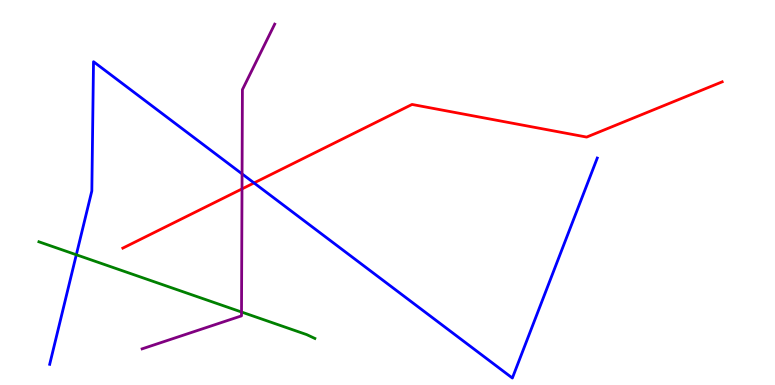[{'lines': ['blue', 'red'], 'intersections': [{'x': 3.28, 'y': 5.25}]}, {'lines': ['green', 'red'], 'intersections': []}, {'lines': ['purple', 'red'], 'intersections': [{'x': 3.12, 'y': 5.09}]}, {'lines': ['blue', 'green'], 'intersections': [{'x': 0.985, 'y': 3.38}]}, {'lines': ['blue', 'purple'], 'intersections': [{'x': 3.12, 'y': 5.48}]}, {'lines': ['green', 'purple'], 'intersections': [{'x': 3.12, 'y': 1.9}]}]